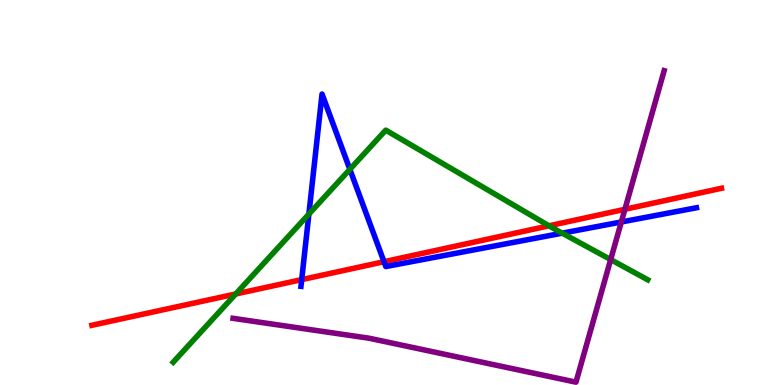[{'lines': ['blue', 'red'], 'intersections': [{'x': 3.89, 'y': 2.74}, {'x': 4.95, 'y': 3.2}]}, {'lines': ['green', 'red'], 'intersections': [{'x': 3.04, 'y': 2.36}, {'x': 7.08, 'y': 4.13}]}, {'lines': ['purple', 'red'], 'intersections': [{'x': 8.06, 'y': 4.56}]}, {'lines': ['blue', 'green'], 'intersections': [{'x': 3.99, 'y': 4.44}, {'x': 4.51, 'y': 5.6}, {'x': 7.25, 'y': 3.94}]}, {'lines': ['blue', 'purple'], 'intersections': [{'x': 8.02, 'y': 4.23}]}, {'lines': ['green', 'purple'], 'intersections': [{'x': 7.88, 'y': 3.26}]}]